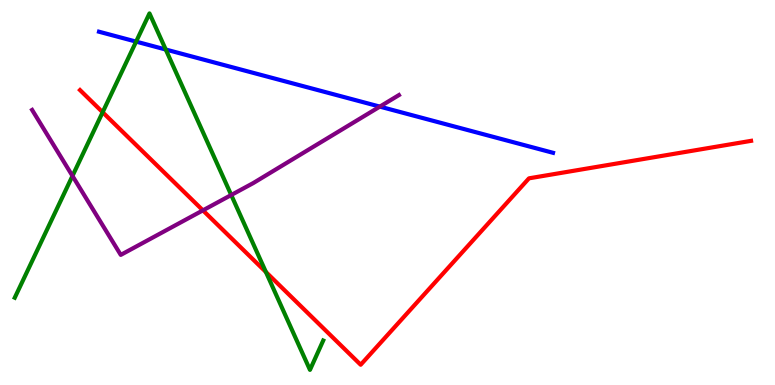[{'lines': ['blue', 'red'], 'intersections': []}, {'lines': ['green', 'red'], 'intersections': [{'x': 1.32, 'y': 7.08}, {'x': 3.43, 'y': 2.94}]}, {'lines': ['purple', 'red'], 'intersections': [{'x': 2.62, 'y': 4.54}]}, {'lines': ['blue', 'green'], 'intersections': [{'x': 1.76, 'y': 8.92}, {'x': 2.14, 'y': 8.71}]}, {'lines': ['blue', 'purple'], 'intersections': [{'x': 4.9, 'y': 7.23}]}, {'lines': ['green', 'purple'], 'intersections': [{'x': 0.935, 'y': 5.43}, {'x': 2.98, 'y': 4.93}]}]